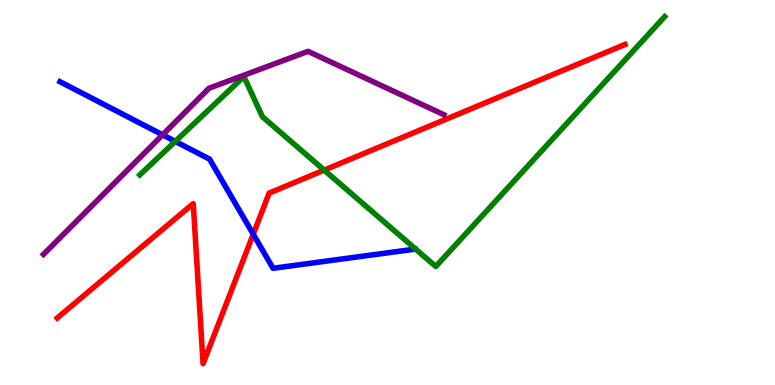[{'lines': ['blue', 'red'], 'intersections': [{'x': 3.27, 'y': 3.92}]}, {'lines': ['green', 'red'], 'intersections': [{'x': 4.18, 'y': 5.58}]}, {'lines': ['purple', 'red'], 'intersections': []}, {'lines': ['blue', 'green'], 'intersections': [{'x': 2.26, 'y': 6.33}]}, {'lines': ['blue', 'purple'], 'intersections': [{'x': 2.1, 'y': 6.5}]}, {'lines': ['green', 'purple'], 'intersections': []}]